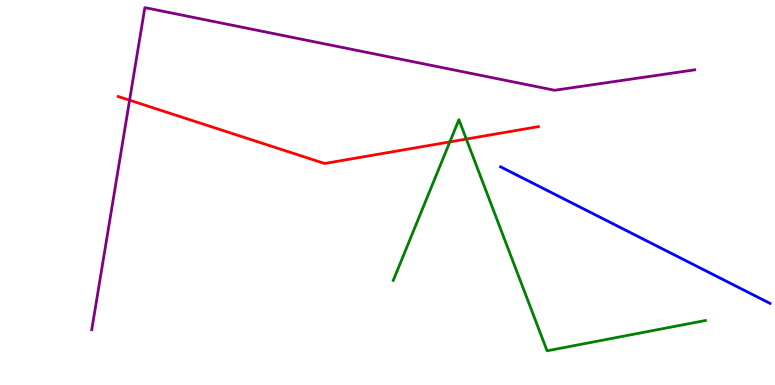[{'lines': ['blue', 'red'], 'intersections': []}, {'lines': ['green', 'red'], 'intersections': [{'x': 5.8, 'y': 6.31}, {'x': 6.02, 'y': 6.39}]}, {'lines': ['purple', 'red'], 'intersections': [{'x': 1.67, 'y': 7.4}]}, {'lines': ['blue', 'green'], 'intersections': []}, {'lines': ['blue', 'purple'], 'intersections': []}, {'lines': ['green', 'purple'], 'intersections': []}]